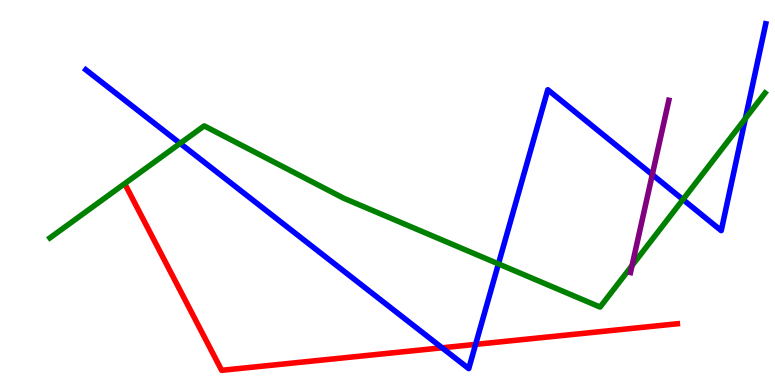[{'lines': ['blue', 'red'], 'intersections': [{'x': 5.7, 'y': 0.966}, {'x': 6.14, 'y': 1.06}]}, {'lines': ['green', 'red'], 'intersections': []}, {'lines': ['purple', 'red'], 'intersections': []}, {'lines': ['blue', 'green'], 'intersections': [{'x': 2.32, 'y': 6.28}, {'x': 6.43, 'y': 3.15}, {'x': 8.81, 'y': 4.82}, {'x': 9.62, 'y': 6.92}]}, {'lines': ['blue', 'purple'], 'intersections': [{'x': 8.42, 'y': 5.46}]}, {'lines': ['green', 'purple'], 'intersections': [{'x': 8.16, 'y': 3.1}]}]